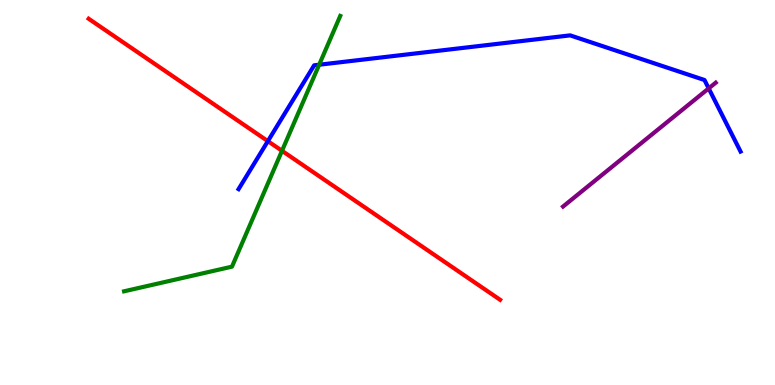[{'lines': ['blue', 'red'], 'intersections': [{'x': 3.46, 'y': 6.33}]}, {'lines': ['green', 'red'], 'intersections': [{'x': 3.64, 'y': 6.08}]}, {'lines': ['purple', 'red'], 'intersections': []}, {'lines': ['blue', 'green'], 'intersections': [{'x': 4.12, 'y': 8.32}]}, {'lines': ['blue', 'purple'], 'intersections': [{'x': 9.14, 'y': 7.7}]}, {'lines': ['green', 'purple'], 'intersections': []}]